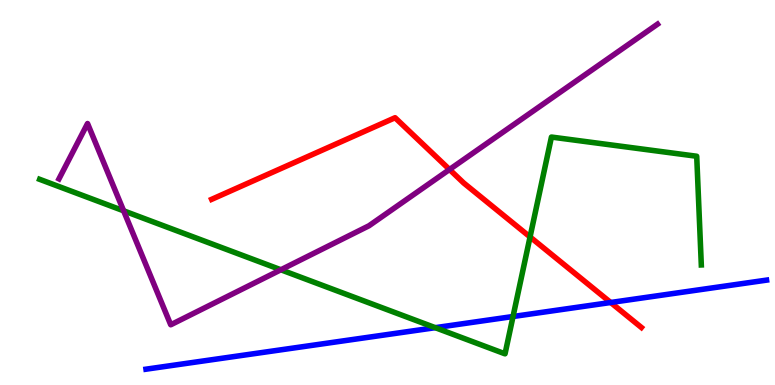[{'lines': ['blue', 'red'], 'intersections': [{'x': 7.88, 'y': 2.14}]}, {'lines': ['green', 'red'], 'intersections': [{'x': 6.84, 'y': 3.85}]}, {'lines': ['purple', 'red'], 'intersections': [{'x': 5.8, 'y': 5.6}]}, {'lines': ['blue', 'green'], 'intersections': [{'x': 5.62, 'y': 1.49}, {'x': 6.62, 'y': 1.78}]}, {'lines': ['blue', 'purple'], 'intersections': []}, {'lines': ['green', 'purple'], 'intersections': [{'x': 1.6, 'y': 4.52}, {'x': 3.62, 'y': 2.99}]}]